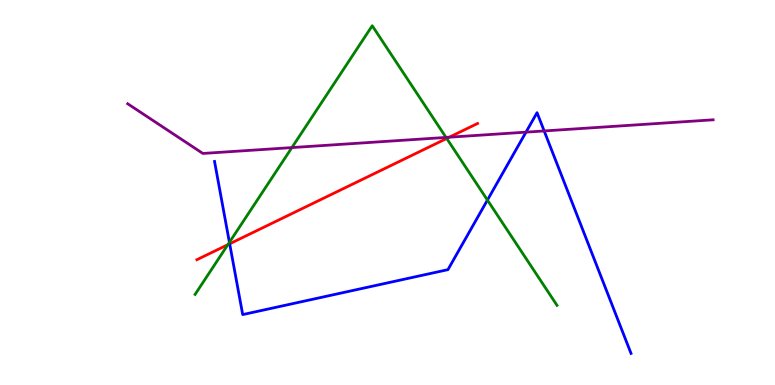[{'lines': ['blue', 'red'], 'intersections': [{'x': 2.96, 'y': 3.67}]}, {'lines': ['green', 'red'], 'intersections': [{'x': 2.94, 'y': 3.64}, {'x': 5.76, 'y': 6.4}]}, {'lines': ['purple', 'red'], 'intersections': [{'x': 5.8, 'y': 6.44}]}, {'lines': ['blue', 'green'], 'intersections': [{'x': 2.96, 'y': 3.71}, {'x': 6.29, 'y': 4.8}]}, {'lines': ['blue', 'purple'], 'intersections': [{'x': 6.79, 'y': 6.57}, {'x': 7.02, 'y': 6.6}]}, {'lines': ['green', 'purple'], 'intersections': [{'x': 3.77, 'y': 6.17}, {'x': 5.76, 'y': 6.43}]}]